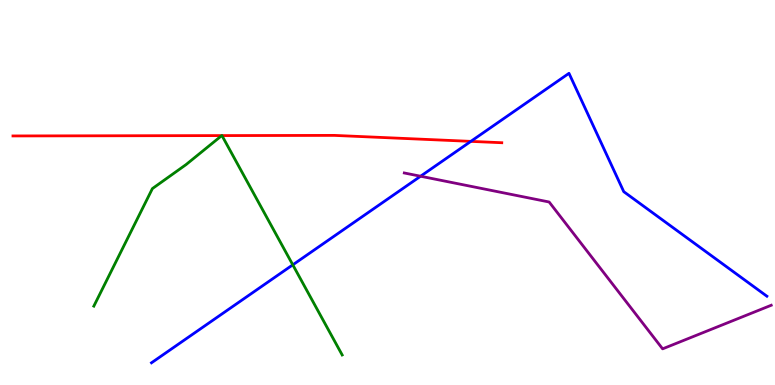[{'lines': ['blue', 'red'], 'intersections': [{'x': 6.08, 'y': 6.33}]}, {'lines': ['green', 'red'], 'intersections': [{'x': 2.86, 'y': 6.48}, {'x': 2.86, 'y': 6.48}]}, {'lines': ['purple', 'red'], 'intersections': []}, {'lines': ['blue', 'green'], 'intersections': [{'x': 3.78, 'y': 3.12}]}, {'lines': ['blue', 'purple'], 'intersections': [{'x': 5.43, 'y': 5.42}]}, {'lines': ['green', 'purple'], 'intersections': []}]